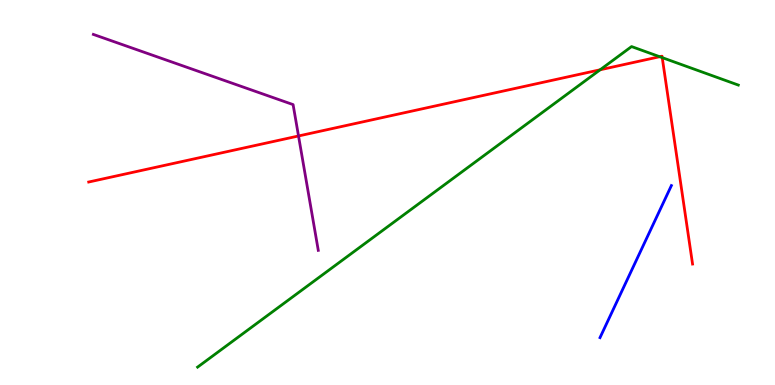[{'lines': ['blue', 'red'], 'intersections': []}, {'lines': ['green', 'red'], 'intersections': [{'x': 7.74, 'y': 8.19}, {'x': 8.51, 'y': 8.53}, {'x': 8.54, 'y': 8.5}]}, {'lines': ['purple', 'red'], 'intersections': [{'x': 3.85, 'y': 6.47}]}, {'lines': ['blue', 'green'], 'intersections': []}, {'lines': ['blue', 'purple'], 'intersections': []}, {'lines': ['green', 'purple'], 'intersections': []}]